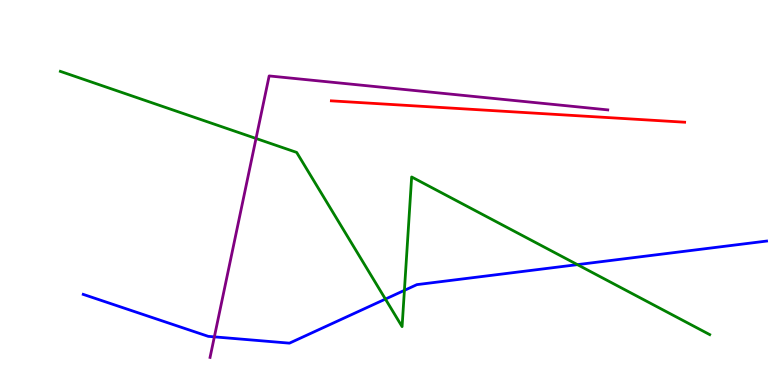[{'lines': ['blue', 'red'], 'intersections': []}, {'lines': ['green', 'red'], 'intersections': []}, {'lines': ['purple', 'red'], 'intersections': []}, {'lines': ['blue', 'green'], 'intersections': [{'x': 4.97, 'y': 2.23}, {'x': 5.22, 'y': 2.46}, {'x': 7.45, 'y': 3.13}]}, {'lines': ['blue', 'purple'], 'intersections': [{'x': 2.77, 'y': 1.25}]}, {'lines': ['green', 'purple'], 'intersections': [{'x': 3.3, 'y': 6.4}]}]